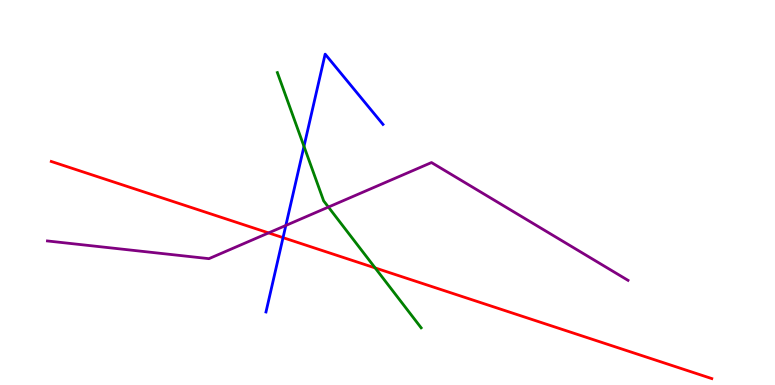[{'lines': ['blue', 'red'], 'intersections': [{'x': 3.65, 'y': 3.83}]}, {'lines': ['green', 'red'], 'intersections': [{'x': 4.84, 'y': 3.04}]}, {'lines': ['purple', 'red'], 'intersections': [{'x': 3.47, 'y': 3.95}]}, {'lines': ['blue', 'green'], 'intersections': [{'x': 3.92, 'y': 6.2}]}, {'lines': ['blue', 'purple'], 'intersections': [{'x': 3.69, 'y': 4.14}]}, {'lines': ['green', 'purple'], 'intersections': [{'x': 4.24, 'y': 4.62}]}]